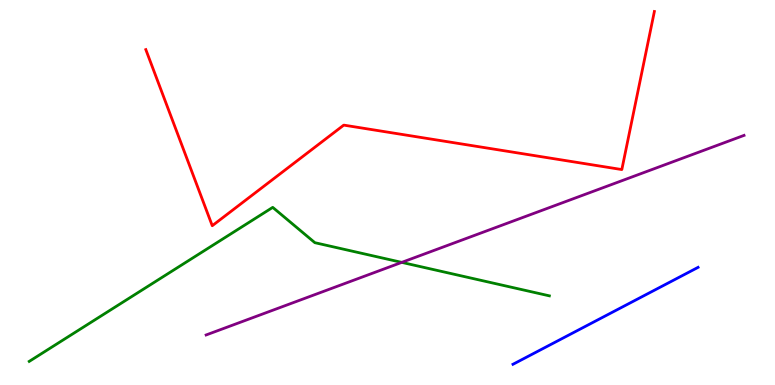[{'lines': ['blue', 'red'], 'intersections': []}, {'lines': ['green', 'red'], 'intersections': []}, {'lines': ['purple', 'red'], 'intersections': []}, {'lines': ['blue', 'green'], 'intersections': []}, {'lines': ['blue', 'purple'], 'intersections': []}, {'lines': ['green', 'purple'], 'intersections': [{'x': 5.18, 'y': 3.18}]}]